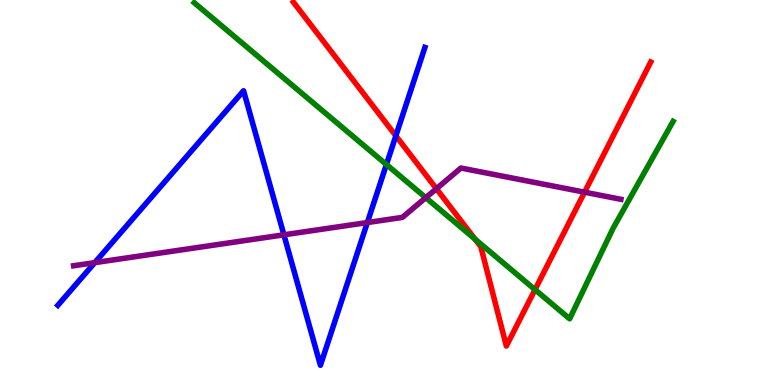[{'lines': ['blue', 'red'], 'intersections': [{'x': 5.11, 'y': 6.47}]}, {'lines': ['green', 'red'], 'intersections': [{'x': 6.13, 'y': 3.79}, {'x': 6.9, 'y': 2.48}]}, {'lines': ['purple', 'red'], 'intersections': [{'x': 5.63, 'y': 5.1}, {'x': 7.54, 'y': 5.01}]}, {'lines': ['blue', 'green'], 'intersections': [{'x': 4.99, 'y': 5.73}]}, {'lines': ['blue', 'purple'], 'intersections': [{'x': 1.22, 'y': 3.18}, {'x': 3.66, 'y': 3.9}, {'x': 4.74, 'y': 4.22}]}, {'lines': ['green', 'purple'], 'intersections': [{'x': 5.49, 'y': 4.87}]}]